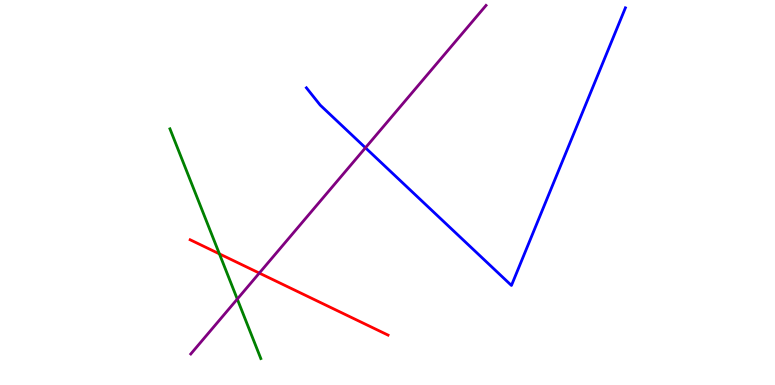[{'lines': ['blue', 'red'], 'intersections': []}, {'lines': ['green', 'red'], 'intersections': [{'x': 2.83, 'y': 3.41}]}, {'lines': ['purple', 'red'], 'intersections': [{'x': 3.35, 'y': 2.91}]}, {'lines': ['blue', 'green'], 'intersections': []}, {'lines': ['blue', 'purple'], 'intersections': [{'x': 4.72, 'y': 6.16}]}, {'lines': ['green', 'purple'], 'intersections': [{'x': 3.06, 'y': 2.23}]}]